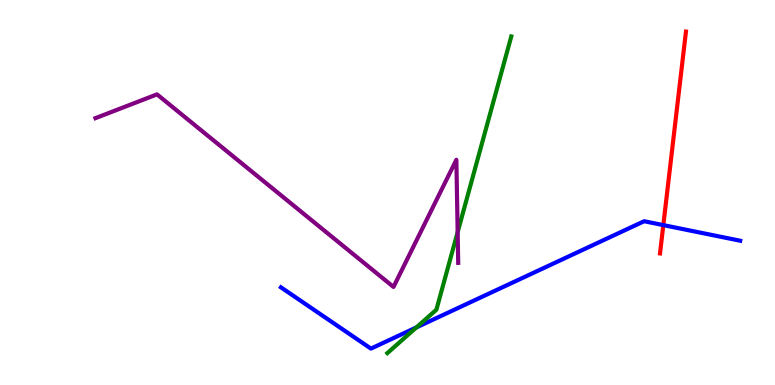[{'lines': ['blue', 'red'], 'intersections': [{'x': 8.56, 'y': 4.15}]}, {'lines': ['green', 'red'], 'intersections': []}, {'lines': ['purple', 'red'], 'intersections': []}, {'lines': ['blue', 'green'], 'intersections': [{'x': 5.37, 'y': 1.5}]}, {'lines': ['blue', 'purple'], 'intersections': []}, {'lines': ['green', 'purple'], 'intersections': [{'x': 5.91, 'y': 3.97}]}]